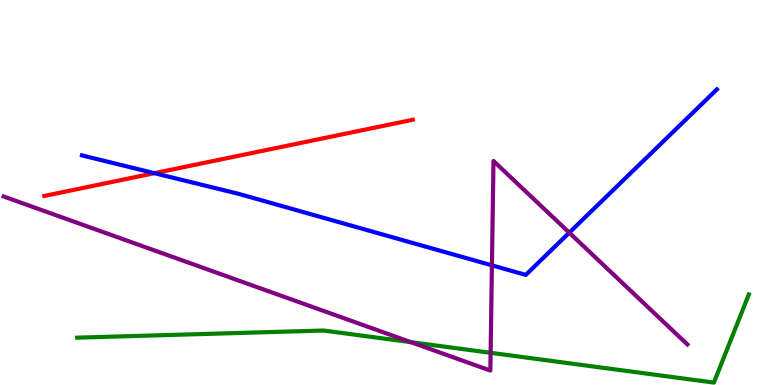[{'lines': ['blue', 'red'], 'intersections': [{'x': 1.99, 'y': 5.5}]}, {'lines': ['green', 'red'], 'intersections': []}, {'lines': ['purple', 'red'], 'intersections': []}, {'lines': ['blue', 'green'], 'intersections': []}, {'lines': ['blue', 'purple'], 'intersections': [{'x': 6.35, 'y': 3.11}, {'x': 7.35, 'y': 3.96}]}, {'lines': ['green', 'purple'], 'intersections': [{'x': 5.3, 'y': 1.11}, {'x': 6.33, 'y': 0.836}]}]